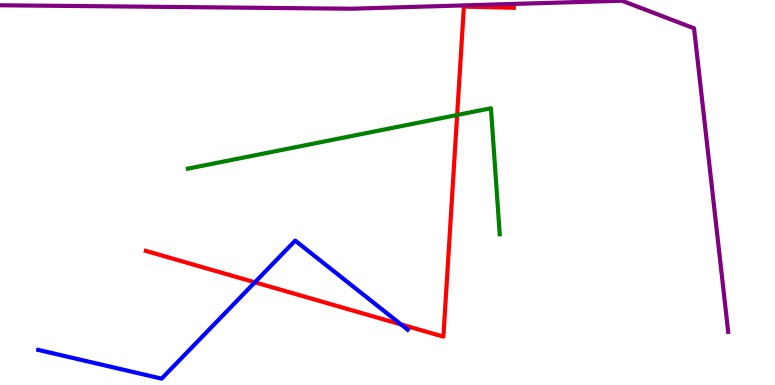[{'lines': ['blue', 'red'], 'intersections': [{'x': 3.29, 'y': 2.67}, {'x': 5.17, 'y': 1.57}]}, {'lines': ['green', 'red'], 'intersections': [{'x': 5.9, 'y': 7.01}]}, {'lines': ['purple', 'red'], 'intersections': []}, {'lines': ['blue', 'green'], 'intersections': []}, {'lines': ['blue', 'purple'], 'intersections': []}, {'lines': ['green', 'purple'], 'intersections': []}]